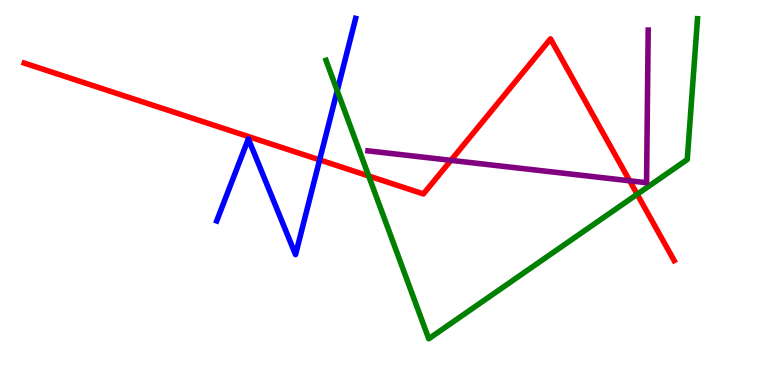[{'lines': ['blue', 'red'], 'intersections': [{'x': 4.12, 'y': 5.85}]}, {'lines': ['green', 'red'], 'intersections': [{'x': 4.76, 'y': 5.43}, {'x': 8.22, 'y': 4.95}]}, {'lines': ['purple', 'red'], 'intersections': [{'x': 5.82, 'y': 5.84}, {'x': 8.12, 'y': 5.3}]}, {'lines': ['blue', 'green'], 'intersections': [{'x': 4.35, 'y': 7.64}]}, {'lines': ['blue', 'purple'], 'intersections': []}, {'lines': ['green', 'purple'], 'intersections': []}]